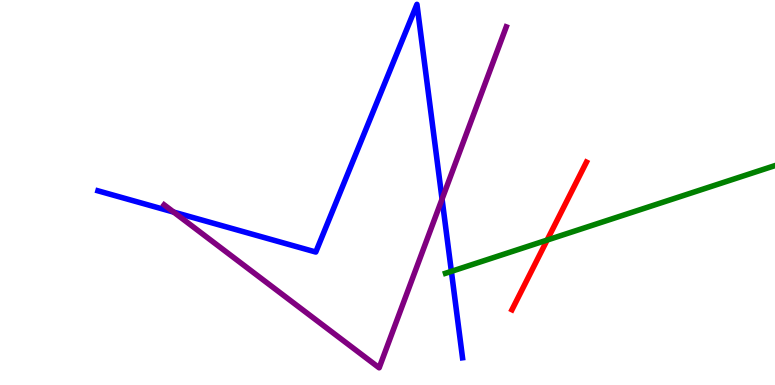[{'lines': ['blue', 'red'], 'intersections': []}, {'lines': ['green', 'red'], 'intersections': [{'x': 7.06, 'y': 3.76}]}, {'lines': ['purple', 'red'], 'intersections': []}, {'lines': ['blue', 'green'], 'intersections': [{'x': 5.82, 'y': 2.95}]}, {'lines': ['blue', 'purple'], 'intersections': [{'x': 2.24, 'y': 4.49}, {'x': 5.7, 'y': 4.83}]}, {'lines': ['green', 'purple'], 'intersections': []}]